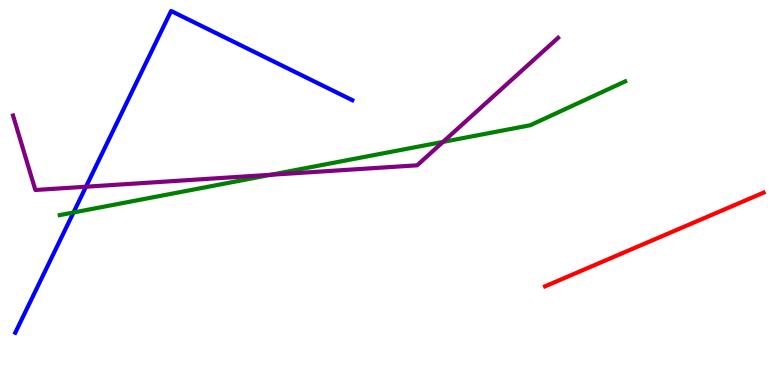[{'lines': ['blue', 'red'], 'intersections': []}, {'lines': ['green', 'red'], 'intersections': []}, {'lines': ['purple', 'red'], 'intersections': []}, {'lines': ['blue', 'green'], 'intersections': [{'x': 0.949, 'y': 4.48}]}, {'lines': ['blue', 'purple'], 'intersections': [{'x': 1.11, 'y': 5.15}]}, {'lines': ['green', 'purple'], 'intersections': [{'x': 3.5, 'y': 5.46}, {'x': 5.72, 'y': 6.31}]}]